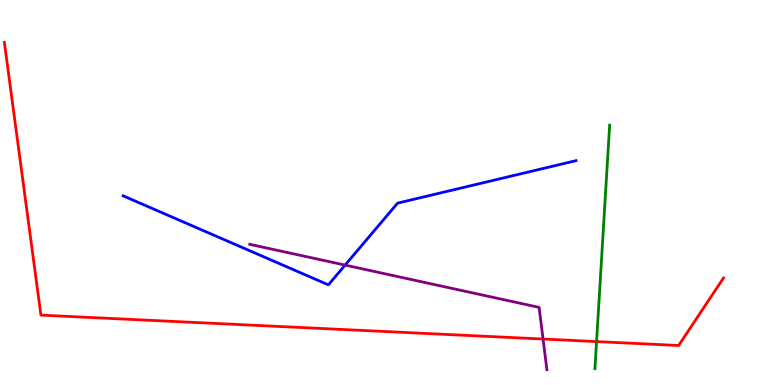[{'lines': ['blue', 'red'], 'intersections': []}, {'lines': ['green', 'red'], 'intersections': [{'x': 7.7, 'y': 1.13}]}, {'lines': ['purple', 'red'], 'intersections': [{'x': 7.01, 'y': 1.19}]}, {'lines': ['blue', 'green'], 'intersections': []}, {'lines': ['blue', 'purple'], 'intersections': [{'x': 4.45, 'y': 3.11}]}, {'lines': ['green', 'purple'], 'intersections': []}]